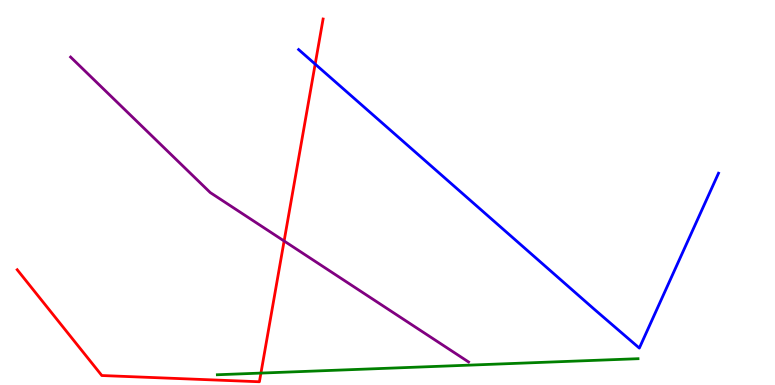[{'lines': ['blue', 'red'], 'intersections': [{'x': 4.07, 'y': 8.33}]}, {'lines': ['green', 'red'], 'intersections': [{'x': 3.37, 'y': 0.309}]}, {'lines': ['purple', 'red'], 'intersections': [{'x': 3.67, 'y': 3.74}]}, {'lines': ['blue', 'green'], 'intersections': []}, {'lines': ['blue', 'purple'], 'intersections': []}, {'lines': ['green', 'purple'], 'intersections': []}]